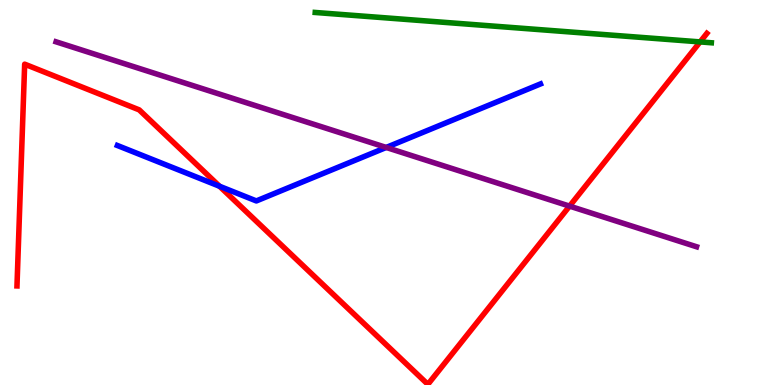[{'lines': ['blue', 'red'], 'intersections': [{'x': 2.83, 'y': 5.16}]}, {'lines': ['green', 'red'], 'intersections': [{'x': 9.03, 'y': 8.91}]}, {'lines': ['purple', 'red'], 'intersections': [{'x': 7.35, 'y': 4.65}]}, {'lines': ['blue', 'green'], 'intersections': []}, {'lines': ['blue', 'purple'], 'intersections': [{'x': 4.98, 'y': 6.17}]}, {'lines': ['green', 'purple'], 'intersections': []}]